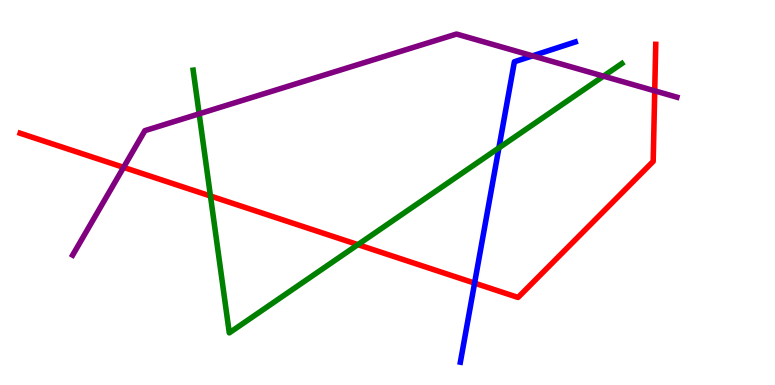[{'lines': ['blue', 'red'], 'intersections': [{'x': 6.12, 'y': 2.65}]}, {'lines': ['green', 'red'], 'intersections': [{'x': 2.72, 'y': 4.91}, {'x': 4.62, 'y': 3.65}]}, {'lines': ['purple', 'red'], 'intersections': [{'x': 1.59, 'y': 5.65}, {'x': 8.45, 'y': 7.64}]}, {'lines': ['blue', 'green'], 'intersections': [{'x': 6.44, 'y': 6.16}]}, {'lines': ['blue', 'purple'], 'intersections': [{'x': 6.87, 'y': 8.55}]}, {'lines': ['green', 'purple'], 'intersections': [{'x': 2.57, 'y': 7.04}, {'x': 7.79, 'y': 8.02}]}]